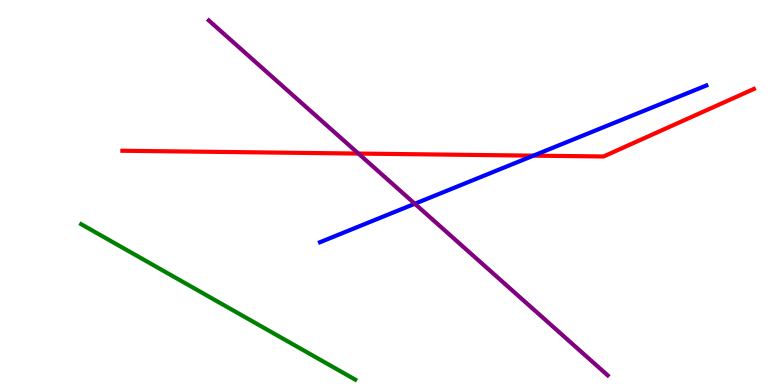[{'lines': ['blue', 'red'], 'intersections': [{'x': 6.88, 'y': 5.96}]}, {'lines': ['green', 'red'], 'intersections': []}, {'lines': ['purple', 'red'], 'intersections': [{'x': 4.62, 'y': 6.01}]}, {'lines': ['blue', 'green'], 'intersections': []}, {'lines': ['blue', 'purple'], 'intersections': [{'x': 5.35, 'y': 4.71}]}, {'lines': ['green', 'purple'], 'intersections': []}]